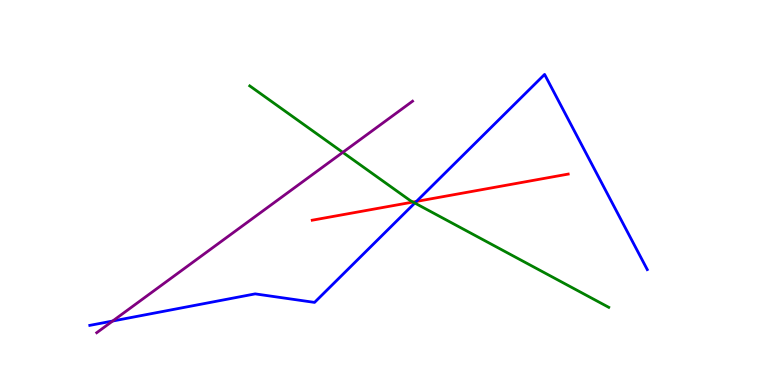[{'lines': ['blue', 'red'], 'intersections': [{'x': 5.37, 'y': 4.77}]}, {'lines': ['green', 'red'], 'intersections': [{'x': 5.33, 'y': 4.75}]}, {'lines': ['purple', 'red'], 'intersections': []}, {'lines': ['blue', 'green'], 'intersections': [{'x': 5.35, 'y': 4.73}]}, {'lines': ['blue', 'purple'], 'intersections': [{'x': 1.45, 'y': 1.66}]}, {'lines': ['green', 'purple'], 'intersections': [{'x': 4.42, 'y': 6.04}]}]